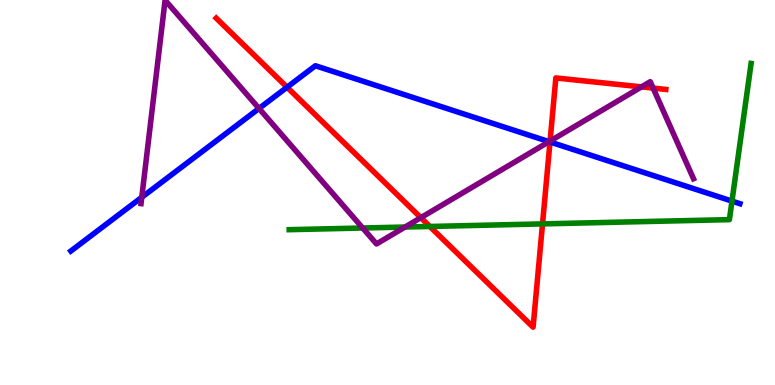[{'lines': ['blue', 'red'], 'intersections': [{'x': 3.7, 'y': 7.73}, {'x': 7.1, 'y': 6.31}]}, {'lines': ['green', 'red'], 'intersections': [{'x': 5.55, 'y': 4.12}, {'x': 7.0, 'y': 4.18}]}, {'lines': ['purple', 'red'], 'intersections': [{'x': 5.43, 'y': 4.35}, {'x': 7.1, 'y': 6.34}, {'x': 8.28, 'y': 7.74}, {'x': 8.43, 'y': 7.71}]}, {'lines': ['blue', 'green'], 'intersections': [{'x': 9.44, 'y': 4.78}]}, {'lines': ['blue', 'purple'], 'intersections': [{'x': 1.83, 'y': 4.88}, {'x': 3.34, 'y': 7.18}, {'x': 7.08, 'y': 6.32}]}, {'lines': ['green', 'purple'], 'intersections': [{'x': 4.68, 'y': 4.08}, {'x': 5.23, 'y': 4.1}]}]